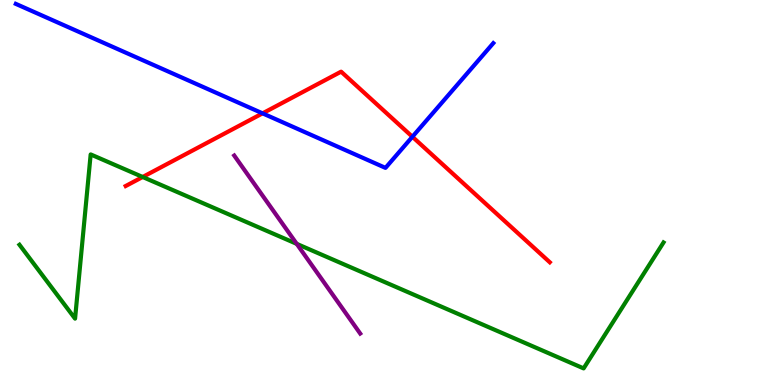[{'lines': ['blue', 'red'], 'intersections': [{'x': 3.39, 'y': 7.06}, {'x': 5.32, 'y': 6.45}]}, {'lines': ['green', 'red'], 'intersections': [{'x': 1.84, 'y': 5.4}]}, {'lines': ['purple', 'red'], 'intersections': []}, {'lines': ['blue', 'green'], 'intersections': []}, {'lines': ['blue', 'purple'], 'intersections': []}, {'lines': ['green', 'purple'], 'intersections': [{'x': 3.83, 'y': 3.67}]}]